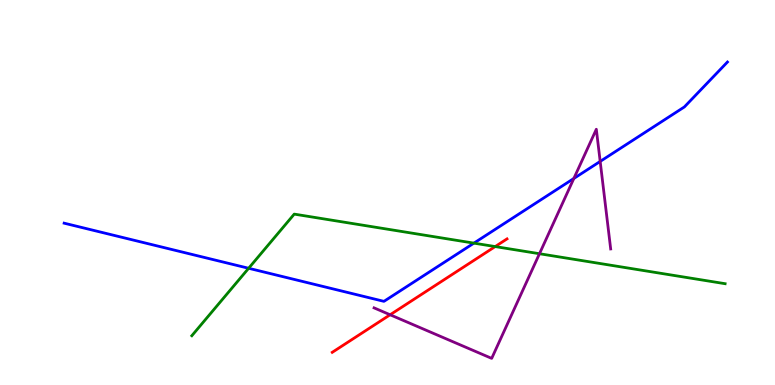[{'lines': ['blue', 'red'], 'intersections': []}, {'lines': ['green', 'red'], 'intersections': [{'x': 6.39, 'y': 3.6}]}, {'lines': ['purple', 'red'], 'intersections': [{'x': 5.03, 'y': 1.82}]}, {'lines': ['blue', 'green'], 'intersections': [{'x': 3.21, 'y': 3.03}, {'x': 6.12, 'y': 3.68}]}, {'lines': ['blue', 'purple'], 'intersections': [{'x': 7.4, 'y': 5.36}, {'x': 7.74, 'y': 5.81}]}, {'lines': ['green', 'purple'], 'intersections': [{'x': 6.96, 'y': 3.41}]}]